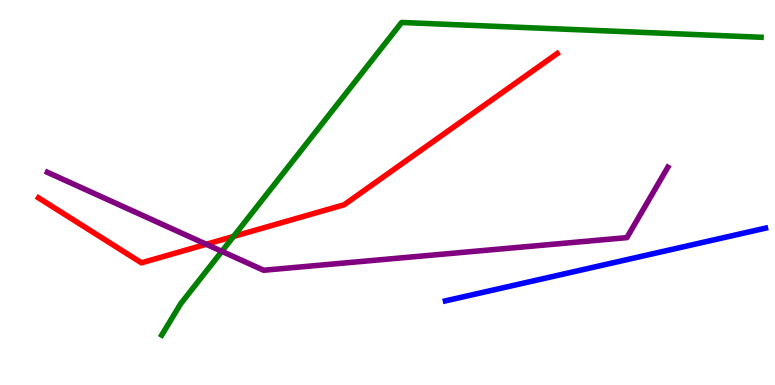[{'lines': ['blue', 'red'], 'intersections': []}, {'lines': ['green', 'red'], 'intersections': [{'x': 3.01, 'y': 3.86}]}, {'lines': ['purple', 'red'], 'intersections': [{'x': 2.66, 'y': 3.66}]}, {'lines': ['blue', 'green'], 'intersections': []}, {'lines': ['blue', 'purple'], 'intersections': []}, {'lines': ['green', 'purple'], 'intersections': [{'x': 2.86, 'y': 3.47}]}]